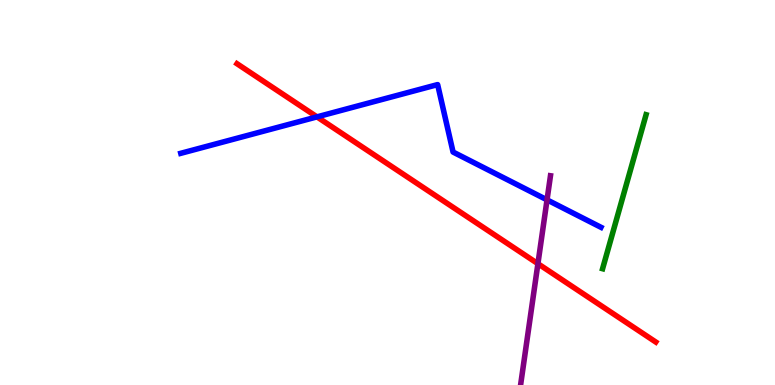[{'lines': ['blue', 'red'], 'intersections': [{'x': 4.09, 'y': 6.96}]}, {'lines': ['green', 'red'], 'intersections': []}, {'lines': ['purple', 'red'], 'intersections': [{'x': 6.94, 'y': 3.15}]}, {'lines': ['blue', 'green'], 'intersections': []}, {'lines': ['blue', 'purple'], 'intersections': [{'x': 7.06, 'y': 4.81}]}, {'lines': ['green', 'purple'], 'intersections': []}]